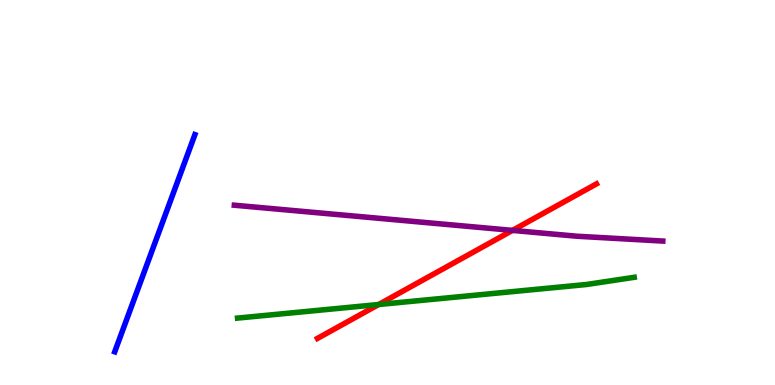[{'lines': ['blue', 'red'], 'intersections': []}, {'lines': ['green', 'red'], 'intersections': [{'x': 4.89, 'y': 2.09}]}, {'lines': ['purple', 'red'], 'intersections': [{'x': 6.61, 'y': 4.02}]}, {'lines': ['blue', 'green'], 'intersections': []}, {'lines': ['blue', 'purple'], 'intersections': []}, {'lines': ['green', 'purple'], 'intersections': []}]